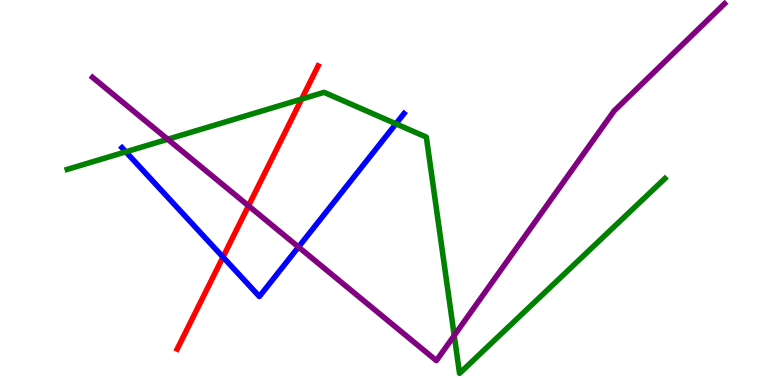[{'lines': ['blue', 'red'], 'intersections': [{'x': 2.88, 'y': 3.32}]}, {'lines': ['green', 'red'], 'intersections': [{'x': 3.89, 'y': 7.43}]}, {'lines': ['purple', 'red'], 'intersections': [{'x': 3.21, 'y': 4.65}]}, {'lines': ['blue', 'green'], 'intersections': [{'x': 1.62, 'y': 6.06}, {'x': 5.11, 'y': 6.78}]}, {'lines': ['blue', 'purple'], 'intersections': [{'x': 3.85, 'y': 3.58}]}, {'lines': ['green', 'purple'], 'intersections': [{'x': 2.16, 'y': 6.38}, {'x': 5.86, 'y': 1.29}]}]